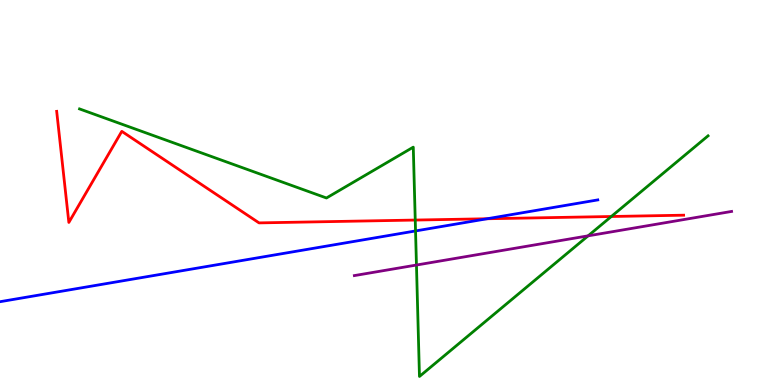[{'lines': ['blue', 'red'], 'intersections': [{'x': 6.29, 'y': 4.32}]}, {'lines': ['green', 'red'], 'intersections': [{'x': 5.36, 'y': 4.28}, {'x': 7.89, 'y': 4.38}]}, {'lines': ['purple', 'red'], 'intersections': []}, {'lines': ['blue', 'green'], 'intersections': [{'x': 5.36, 'y': 4.0}]}, {'lines': ['blue', 'purple'], 'intersections': []}, {'lines': ['green', 'purple'], 'intersections': [{'x': 5.37, 'y': 3.12}, {'x': 7.59, 'y': 3.87}]}]